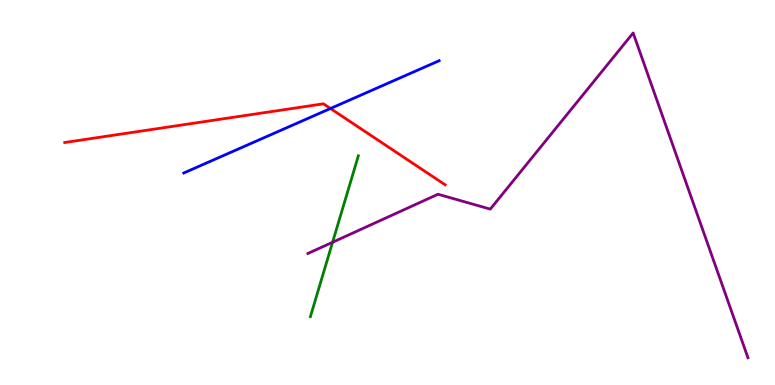[{'lines': ['blue', 'red'], 'intersections': [{'x': 4.26, 'y': 7.18}]}, {'lines': ['green', 'red'], 'intersections': []}, {'lines': ['purple', 'red'], 'intersections': []}, {'lines': ['blue', 'green'], 'intersections': []}, {'lines': ['blue', 'purple'], 'intersections': []}, {'lines': ['green', 'purple'], 'intersections': [{'x': 4.29, 'y': 3.71}]}]